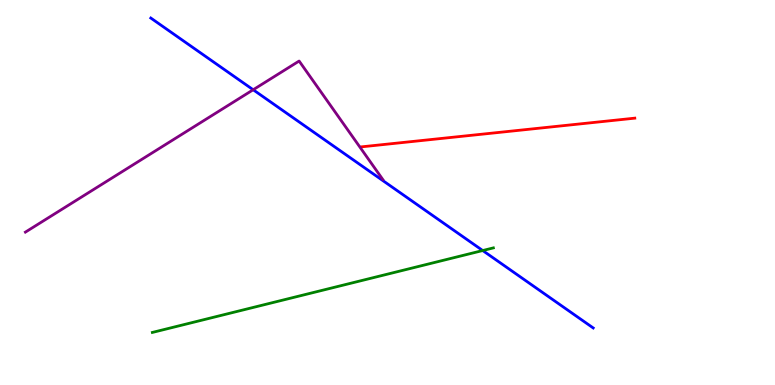[{'lines': ['blue', 'red'], 'intersections': []}, {'lines': ['green', 'red'], 'intersections': []}, {'lines': ['purple', 'red'], 'intersections': []}, {'lines': ['blue', 'green'], 'intersections': [{'x': 6.23, 'y': 3.49}]}, {'lines': ['blue', 'purple'], 'intersections': [{'x': 3.27, 'y': 7.67}]}, {'lines': ['green', 'purple'], 'intersections': []}]